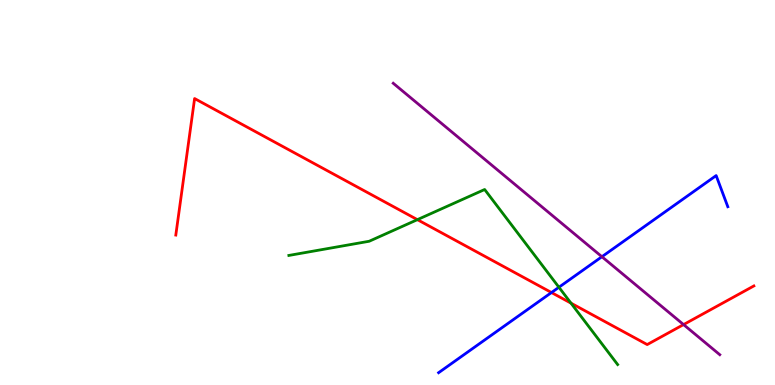[{'lines': ['blue', 'red'], 'intersections': [{'x': 7.12, 'y': 2.4}]}, {'lines': ['green', 'red'], 'intersections': [{'x': 5.39, 'y': 4.29}, {'x': 7.37, 'y': 2.13}]}, {'lines': ['purple', 'red'], 'intersections': [{'x': 8.82, 'y': 1.57}]}, {'lines': ['blue', 'green'], 'intersections': [{'x': 7.21, 'y': 2.54}]}, {'lines': ['blue', 'purple'], 'intersections': [{'x': 7.77, 'y': 3.33}]}, {'lines': ['green', 'purple'], 'intersections': []}]